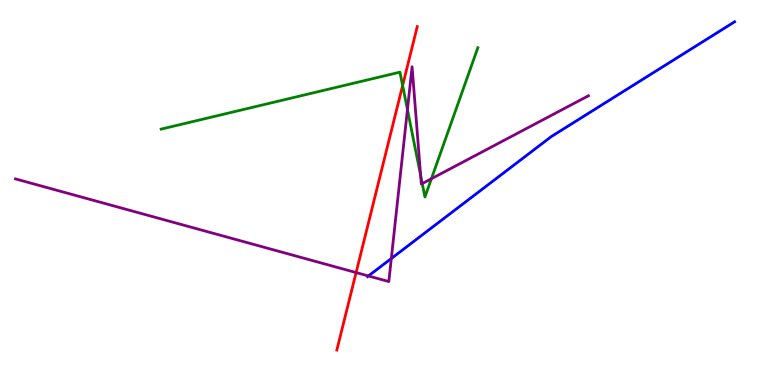[{'lines': ['blue', 'red'], 'intersections': []}, {'lines': ['green', 'red'], 'intersections': [{'x': 5.2, 'y': 7.78}]}, {'lines': ['purple', 'red'], 'intersections': [{'x': 4.59, 'y': 2.92}]}, {'lines': ['blue', 'green'], 'intersections': []}, {'lines': ['blue', 'purple'], 'intersections': [{'x': 4.75, 'y': 2.83}, {'x': 5.05, 'y': 3.29}]}, {'lines': ['green', 'purple'], 'intersections': [{'x': 5.26, 'y': 7.15}, {'x': 5.43, 'y': 5.44}, {'x': 5.45, 'y': 5.23}, {'x': 5.57, 'y': 5.36}]}]